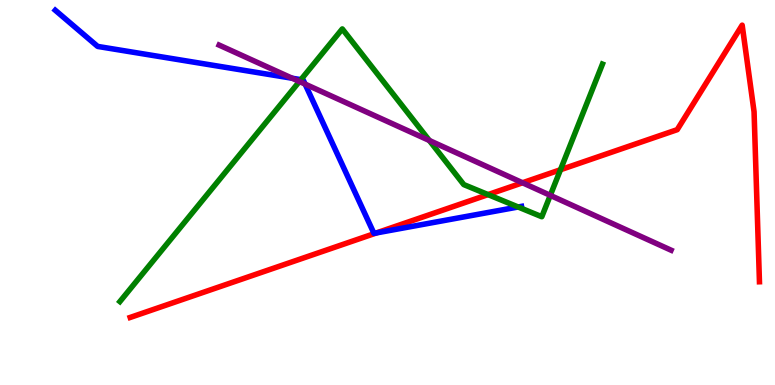[{'lines': ['blue', 'red'], 'intersections': [{'x': 4.86, 'y': 3.95}]}, {'lines': ['green', 'red'], 'intersections': [{'x': 6.3, 'y': 4.95}, {'x': 7.23, 'y': 5.59}]}, {'lines': ['purple', 'red'], 'intersections': [{'x': 6.74, 'y': 5.25}]}, {'lines': ['blue', 'green'], 'intersections': [{'x': 3.88, 'y': 7.93}, {'x': 6.69, 'y': 4.62}]}, {'lines': ['blue', 'purple'], 'intersections': [{'x': 3.77, 'y': 7.97}, {'x': 3.94, 'y': 7.82}]}, {'lines': ['green', 'purple'], 'intersections': [{'x': 3.86, 'y': 7.88}, {'x': 5.54, 'y': 6.35}, {'x': 7.1, 'y': 4.93}]}]